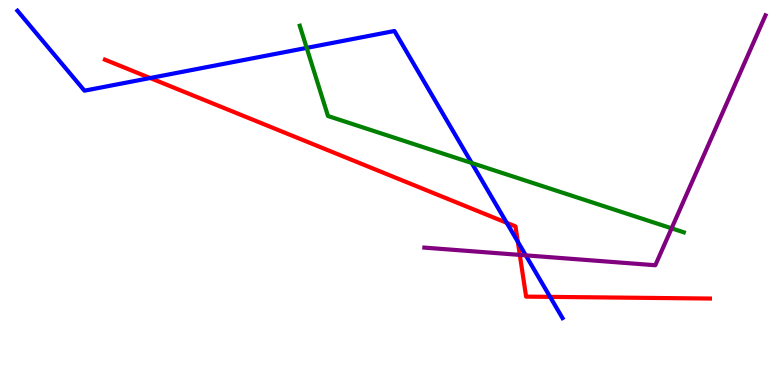[{'lines': ['blue', 'red'], 'intersections': [{'x': 1.94, 'y': 7.97}, {'x': 6.54, 'y': 4.21}, {'x': 6.68, 'y': 3.72}, {'x': 7.1, 'y': 2.29}]}, {'lines': ['green', 'red'], 'intersections': []}, {'lines': ['purple', 'red'], 'intersections': [{'x': 6.71, 'y': 3.38}]}, {'lines': ['blue', 'green'], 'intersections': [{'x': 3.96, 'y': 8.76}, {'x': 6.09, 'y': 5.77}]}, {'lines': ['blue', 'purple'], 'intersections': [{'x': 6.78, 'y': 3.37}]}, {'lines': ['green', 'purple'], 'intersections': [{'x': 8.67, 'y': 4.07}]}]